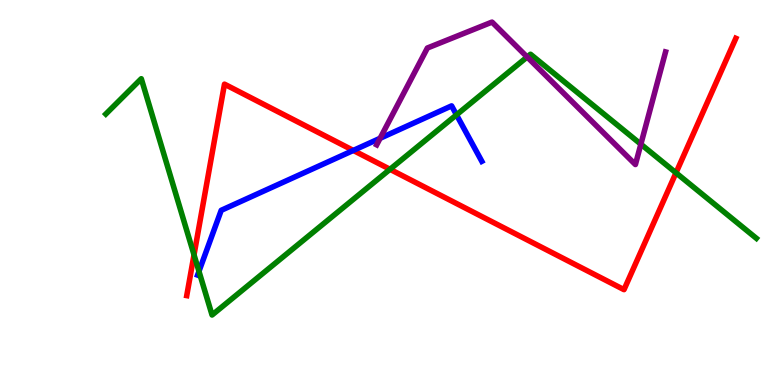[{'lines': ['blue', 'red'], 'intersections': [{'x': 4.56, 'y': 6.09}]}, {'lines': ['green', 'red'], 'intersections': [{'x': 2.5, 'y': 3.38}, {'x': 5.03, 'y': 5.6}, {'x': 8.72, 'y': 5.51}]}, {'lines': ['purple', 'red'], 'intersections': []}, {'lines': ['blue', 'green'], 'intersections': [{'x': 2.57, 'y': 2.95}, {'x': 5.89, 'y': 7.02}]}, {'lines': ['blue', 'purple'], 'intersections': [{'x': 4.9, 'y': 6.41}]}, {'lines': ['green', 'purple'], 'intersections': [{'x': 6.8, 'y': 8.52}, {'x': 8.27, 'y': 6.25}]}]